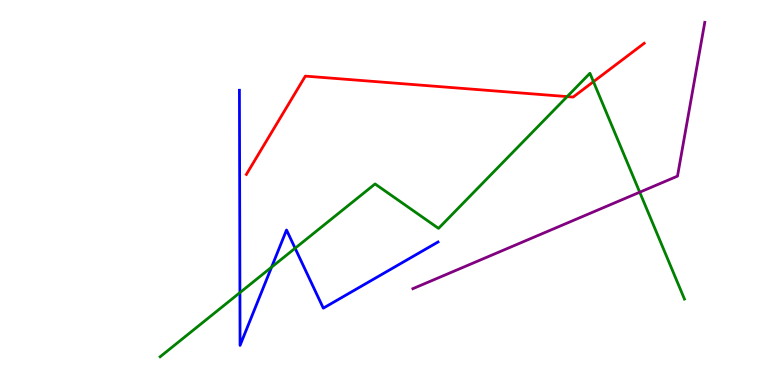[{'lines': ['blue', 'red'], 'intersections': []}, {'lines': ['green', 'red'], 'intersections': [{'x': 7.32, 'y': 7.49}, {'x': 7.66, 'y': 7.88}]}, {'lines': ['purple', 'red'], 'intersections': []}, {'lines': ['blue', 'green'], 'intersections': [{'x': 3.1, 'y': 2.4}, {'x': 3.5, 'y': 3.06}, {'x': 3.81, 'y': 3.55}]}, {'lines': ['blue', 'purple'], 'intersections': []}, {'lines': ['green', 'purple'], 'intersections': [{'x': 8.25, 'y': 5.01}]}]